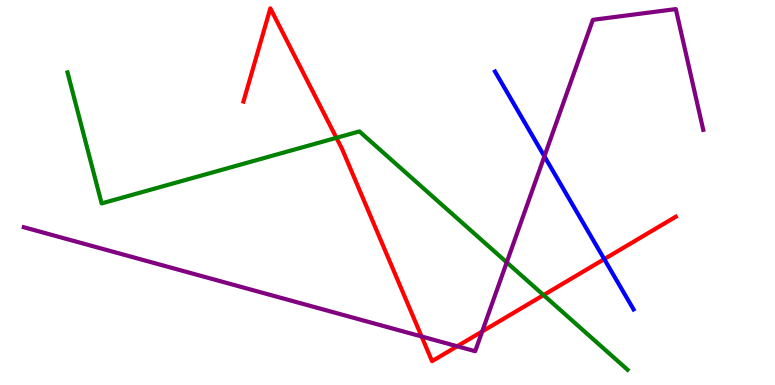[{'lines': ['blue', 'red'], 'intersections': [{'x': 7.8, 'y': 3.27}]}, {'lines': ['green', 'red'], 'intersections': [{'x': 4.34, 'y': 6.42}, {'x': 7.01, 'y': 2.34}]}, {'lines': ['purple', 'red'], 'intersections': [{'x': 5.44, 'y': 1.26}, {'x': 5.9, 'y': 1.01}, {'x': 6.22, 'y': 1.39}]}, {'lines': ['blue', 'green'], 'intersections': []}, {'lines': ['blue', 'purple'], 'intersections': [{'x': 7.02, 'y': 5.94}]}, {'lines': ['green', 'purple'], 'intersections': [{'x': 6.54, 'y': 3.19}]}]